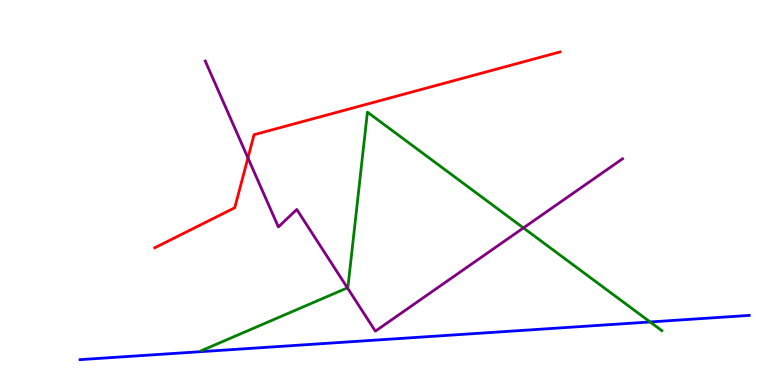[{'lines': ['blue', 'red'], 'intersections': []}, {'lines': ['green', 'red'], 'intersections': []}, {'lines': ['purple', 'red'], 'intersections': [{'x': 3.2, 'y': 5.9}]}, {'lines': ['blue', 'green'], 'intersections': [{'x': 8.39, 'y': 1.64}]}, {'lines': ['blue', 'purple'], 'intersections': []}, {'lines': ['green', 'purple'], 'intersections': [{'x': 4.48, 'y': 2.52}, {'x': 6.75, 'y': 4.08}]}]